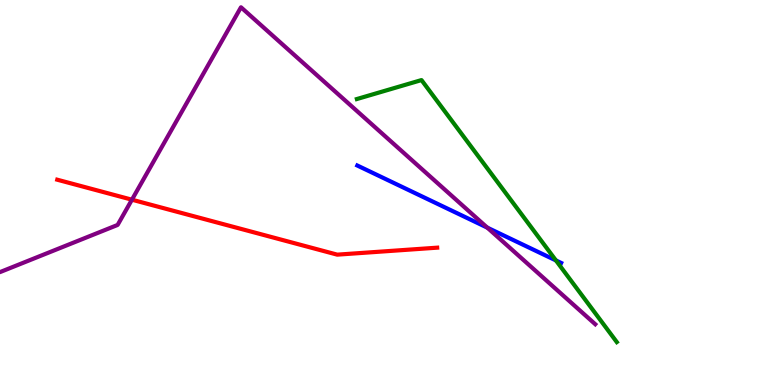[{'lines': ['blue', 'red'], 'intersections': []}, {'lines': ['green', 'red'], 'intersections': []}, {'lines': ['purple', 'red'], 'intersections': [{'x': 1.7, 'y': 4.81}]}, {'lines': ['blue', 'green'], 'intersections': [{'x': 7.17, 'y': 3.24}]}, {'lines': ['blue', 'purple'], 'intersections': [{'x': 6.29, 'y': 4.09}]}, {'lines': ['green', 'purple'], 'intersections': []}]